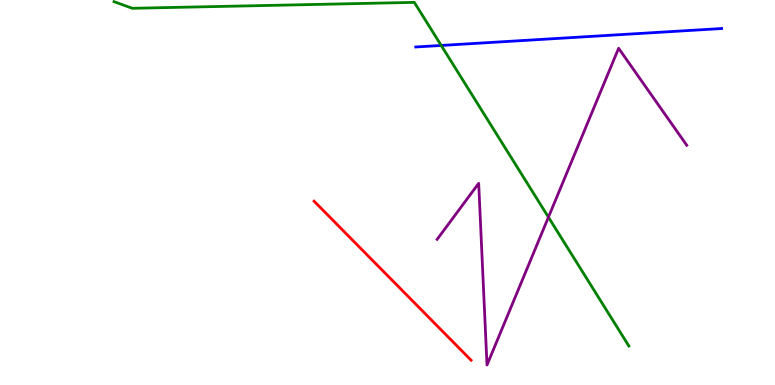[{'lines': ['blue', 'red'], 'intersections': []}, {'lines': ['green', 'red'], 'intersections': []}, {'lines': ['purple', 'red'], 'intersections': []}, {'lines': ['blue', 'green'], 'intersections': [{'x': 5.69, 'y': 8.82}]}, {'lines': ['blue', 'purple'], 'intersections': []}, {'lines': ['green', 'purple'], 'intersections': [{'x': 7.08, 'y': 4.36}]}]